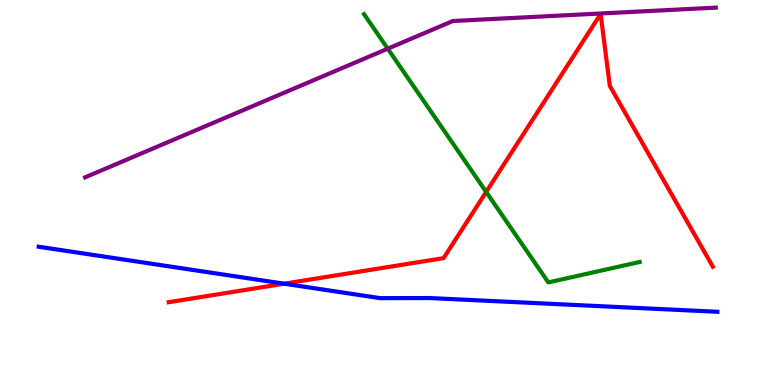[{'lines': ['blue', 'red'], 'intersections': [{'x': 3.67, 'y': 2.63}]}, {'lines': ['green', 'red'], 'intersections': [{'x': 6.27, 'y': 5.01}]}, {'lines': ['purple', 'red'], 'intersections': []}, {'lines': ['blue', 'green'], 'intersections': []}, {'lines': ['blue', 'purple'], 'intersections': []}, {'lines': ['green', 'purple'], 'intersections': [{'x': 5.0, 'y': 8.74}]}]